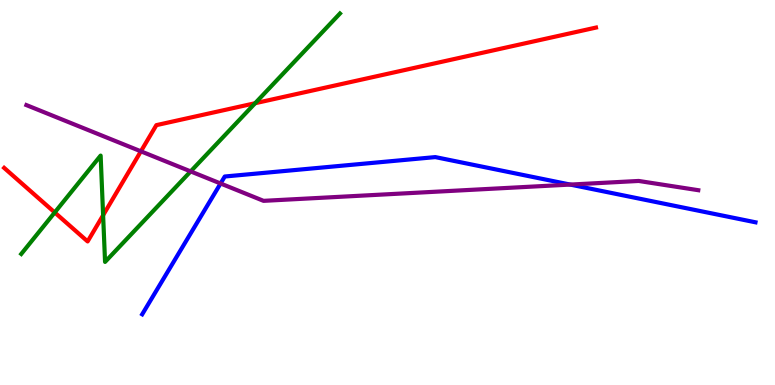[{'lines': ['blue', 'red'], 'intersections': []}, {'lines': ['green', 'red'], 'intersections': [{'x': 0.706, 'y': 4.48}, {'x': 1.33, 'y': 4.41}, {'x': 3.29, 'y': 7.32}]}, {'lines': ['purple', 'red'], 'intersections': [{'x': 1.82, 'y': 6.07}]}, {'lines': ['blue', 'green'], 'intersections': []}, {'lines': ['blue', 'purple'], 'intersections': [{'x': 2.85, 'y': 5.23}, {'x': 7.36, 'y': 5.21}]}, {'lines': ['green', 'purple'], 'intersections': [{'x': 2.46, 'y': 5.55}]}]